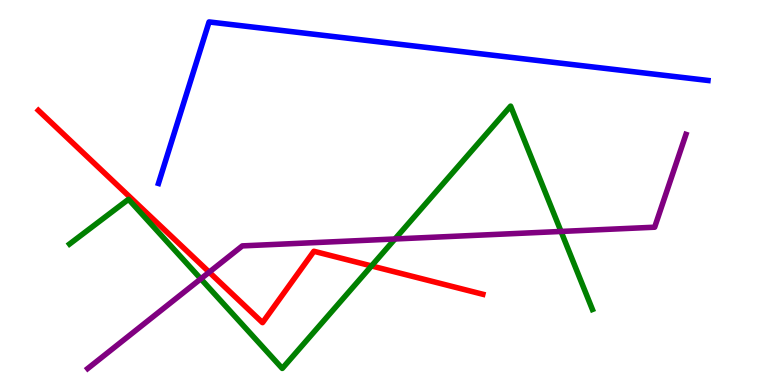[{'lines': ['blue', 'red'], 'intersections': []}, {'lines': ['green', 'red'], 'intersections': [{'x': 4.79, 'y': 3.09}]}, {'lines': ['purple', 'red'], 'intersections': [{'x': 2.7, 'y': 2.93}]}, {'lines': ['blue', 'green'], 'intersections': []}, {'lines': ['blue', 'purple'], 'intersections': []}, {'lines': ['green', 'purple'], 'intersections': [{'x': 2.59, 'y': 2.76}, {'x': 5.1, 'y': 3.79}, {'x': 7.24, 'y': 3.99}]}]